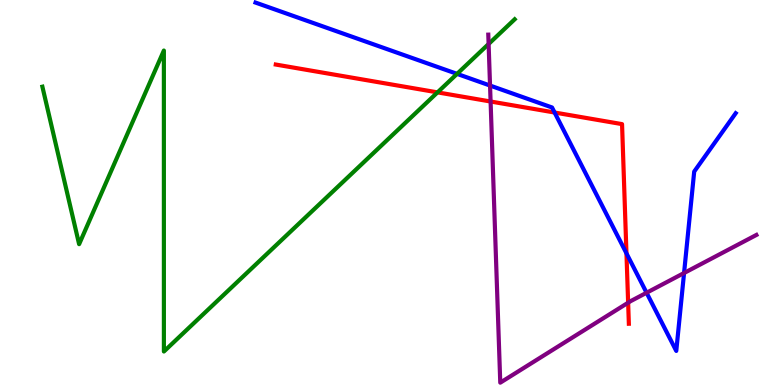[{'lines': ['blue', 'red'], 'intersections': [{'x': 7.16, 'y': 7.08}, {'x': 8.08, 'y': 3.42}]}, {'lines': ['green', 'red'], 'intersections': [{'x': 5.65, 'y': 7.6}]}, {'lines': ['purple', 'red'], 'intersections': [{'x': 6.33, 'y': 7.36}, {'x': 8.11, 'y': 2.14}]}, {'lines': ['blue', 'green'], 'intersections': [{'x': 5.9, 'y': 8.08}]}, {'lines': ['blue', 'purple'], 'intersections': [{'x': 6.32, 'y': 7.78}, {'x': 8.34, 'y': 2.4}, {'x': 8.83, 'y': 2.91}]}, {'lines': ['green', 'purple'], 'intersections': [{'x': 6.3, 'y': 8.86}]}]